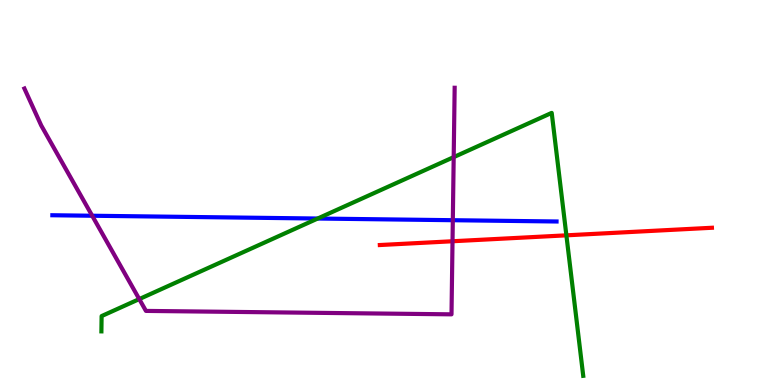[{'lines': ['blue', 'red'], 'intersections': []}, {'lines': ['green', 'red'], 'intersections': [{'x': 7.31, 'y': 3.89}]}, {'lines': ['purple', 'red'], 'intersections': [{'x': 5.84, 'y': 3.73}]}, {'lines': ['blue', 'green'], 'intersections': [{'x': 4.1, 'y': 4.32}]}, {'lines': ['blue', 'purple'], 'intersections': [{'x': 1.19, 'y': 4.4}, {'x': 5.84, 'y': 4.28}]}, {'lines': ['green', 'purple'], 'intersections': [{'x': 1.8, 'y': 2.23}, {'x': 5.85, 'y': 5.92}]}]